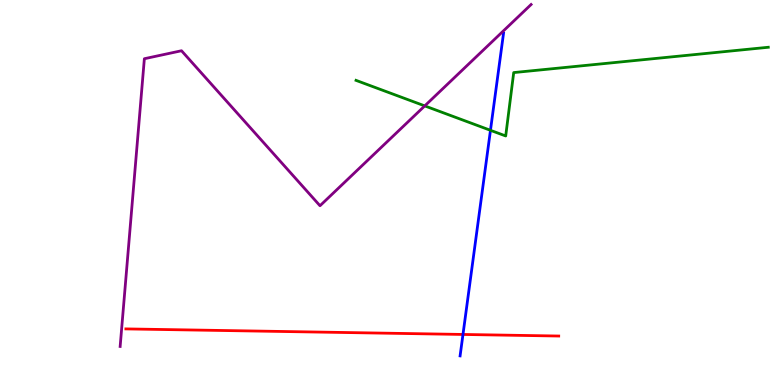[{'lines': ['blue', 'red'], 'intersections': [{'x': 5.97, 'y': 1.31}]}, {'lines': ['green', 'red'], 'intersections': []}, {'lines': ['purple', 'red'], 'intersections': []}, {'lines': ['blue', 'green'], 'intersections': [{'x': 6.33, 'y': 6.62}]}, {'lines': ['blue', 'purple'], 'intersections': []}, {'lines': ['green', 'purple'], 'intersections': [{'x': 5.48, 'y': 7.25}]}]